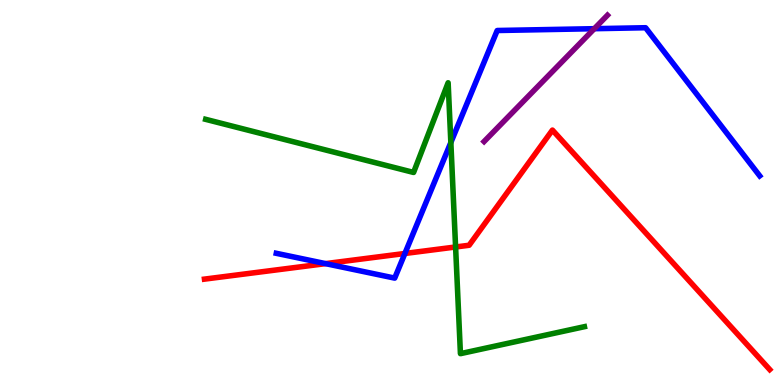[{'lines': ['blue', 'red'], 'intersections': [{'x': 4.2, 'y': 3.15}, {'x': 5.22, 'y': 3.42}]}, {'lines': ['green', 'red'], 'intersections': [{'x': 5.88, 'y': 3.58}]}, {'lines': ['purple', 'red'], 'intersections': []}, {'lines': ['blue', 'green'], 'intersections': [{'x': 5.82, 'y': 6.3}]}, {'lines': ['blue', 'purple'], 'intersections': [{'x': 7.67, 'y': 9.25}]}, {'lines': ['green', 'purple'], 'intersections': []}]